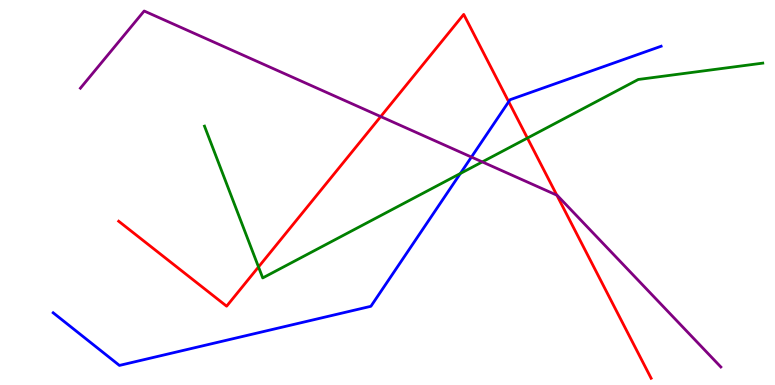[{'lines': ['blue', 'red'], 'intersections': [{'x': 6.56, 'y': 7.36}]}, {'lines': ['green', 'red'], 'intersections': [{'x': 3.34, 'y': 3.07}, {'x': 6.81, 'y': 6.41}]}, {'lines': ['purple', 'red'], 'intersections': [{'x': 4.91, 'y': 6.97}, {'x': 7.18, 'y': 4.93}]}, {'lines': ['blue', 'green'], 'intersections': [{'x': 5.94, 'y': 5.49}]}, {'lines': ['blue', 'purple'], 'intersections': [{'x': 6.08, 'y': 5.92}]}, {'lines': ['green', 'purple'], 'intersections': [{'x': 6.22, 'y': 5.79}]}]